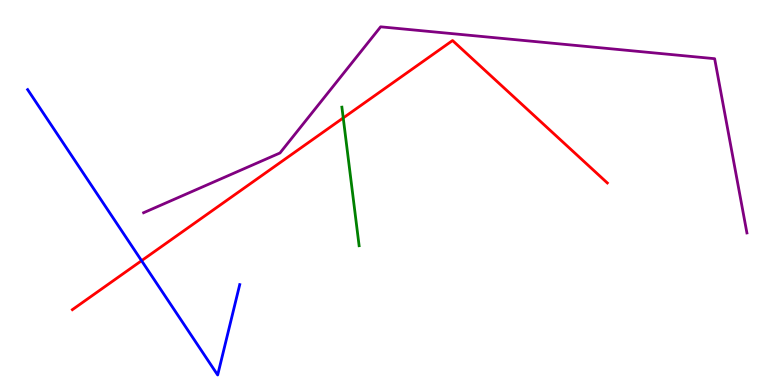[{'lines': ['blue', 'red'], 'intersections': [{'x': 1.83, 'y': 3.23}]}, {'lines': ['green', 'red'], 'intersections': [{'x': 4.43, 'y': 6.94}]}, {'lines': ['purple', 'red'], 'intersections': []}, {'lines': ['blue', 'green'], 'intersections': []}, {'lines': ['blue', 'purple'], 'intersections': []}, {'lines': ['green', 'purple'], 'intersections': []}]